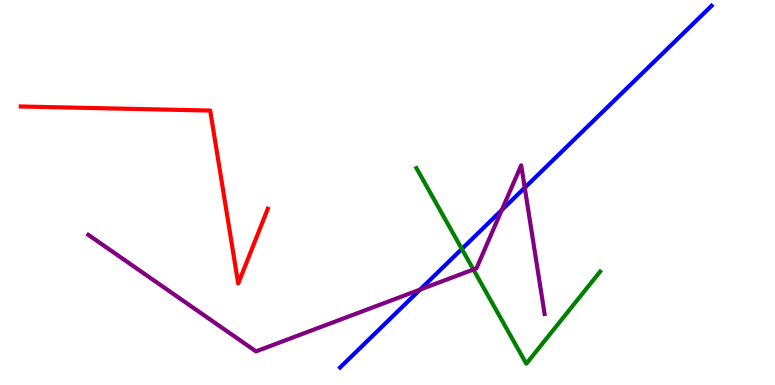[{'lines': ['blue', 'red'], 'intersections': []}, {'lines': ['green', 'red'], 'intersections': []}, {'lines': ['purple', 'red'], 'intersections': []}, {'lines': ['blue', 'green'], 'intersections': [{'x': 5.96, 'y': 3.53}]}, {'lines': ['blue', 'purple'], 'intersections': [{'x': 5.42, 'y': 2.48}, {'x': 6.47, 'y': 4.54}, {'x': 6.77, 'y': 5.12}]}, {'lines': ['green', 'purple'], 'intersections': [{'x': 6.11, 'y': 3.0}]}]